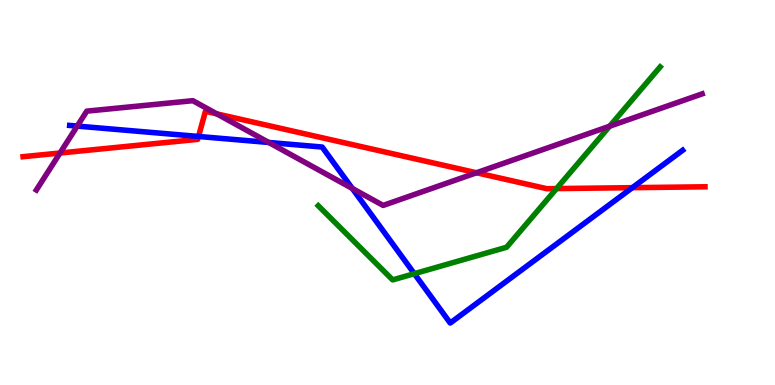[{'lines': ['blue', 'red'], 'intersections': [{'x': 2.56, 'y': 6.46}, {'x': 8.16, 'y': 5.13}]}, {'lines': ['green', 'red'], 'intersections': [{'x': 7.18, 'y': 5.1}]}, {'lines': ['purple', 'red'], 'intersections': [{'x': 0.774, 'y': 6.03}, {'x': 2.8, 'y': 7.04}, {'x': 6.15, 'y': 5.51}]}, {'lines': ['blue', 'green'], 'intersections': [{'x': 5.35, 'y': 2.89}]}, {'lines': ['blue', 'purple'], 'intersections': [{'x': 0.997, 'y': 6.73}, {'x': 3.47, 'y': 6.3}, {'x': 4.55, 'y': 5.11}]}, {'lines': ['green', 'purple'], 'intersections': [{'x': 7.87, 'y': 6.72}]}]